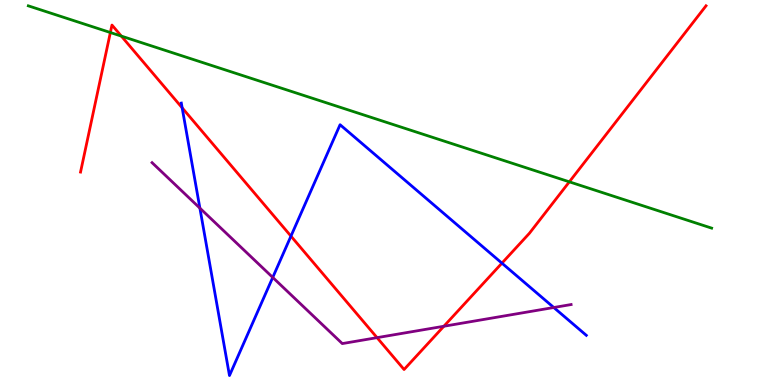[{'lines': ['blue', 'red'], 'intersections': [{'x': 2.35, 'y': 7.2}, {'x': 3.75, 'y': 3.87}, {'x': 6.48, 'y': 3.16}]}, {'lines': ['green', 'red'], 'intersections': [{'x': 1.42, 'y': 9.16}, {'x': 1.57, 'y': 9.06}, {'x': 7.35, 'y': 5.28}]}, {'lines': ['purple', 'red'], 'intersections': [{'x': 4.87, 'y': 1.23}, {'x': 5.73, 'y': 1.53}]}, {'lines': ['blue', 'green'], 'intersections': []}, {'lines': ['blue', 'purple'], 'intersections': [{'x': 2.58, 'y': 4.59}, {'x': 3.52, 'y': 2.79}, {'x': 7.15, 'y': 2.01}]}, {'lines': ['green', 'purple'], 'intersections': []}]